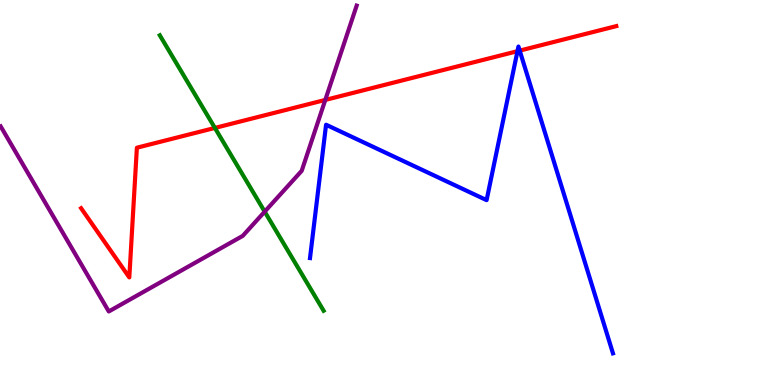[{'lines': ['blue', 'red'], 'intersections': [{'x': 6.68, 'y': 8.67}, {'x': 6.71, 'y': 8.69}]}, {'lines': ['green', 'red'], 'intersections': [{'x': 2.77, 'y': 6.68}]}, {'lines': ['purple', 'red'], 'intersections': [{'x': 4.2, 'y': 7.4}]}, {'lines': ['blue', 'green'], 'intersections': []}, {'lines': ['blue', 'purple'], 'intersections': []}, {'lines': ['green', 'purple'], 'intersections': [{'x': 3.42, 'y': 4.5}]}]